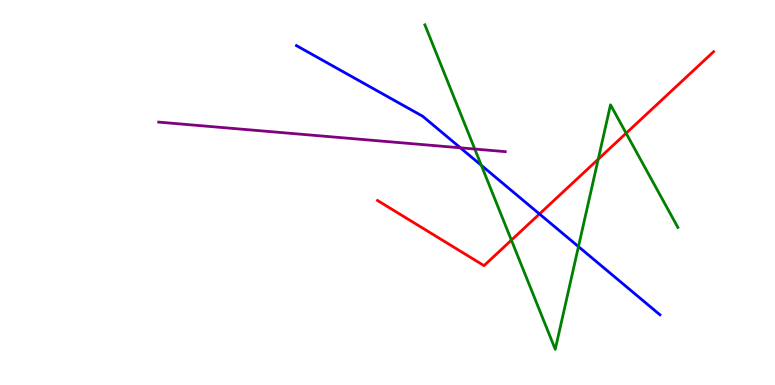[{'lines': ['blue', 'red'], 'intersections': [{'x': 6.96, 'y': 4.44}]}, {'lines': ['green', 'red'], 'intersections': [{'x': 6.6, 'y': 3.76}, {'x': 7.72, 'y': 5.86}, {'x': 8.08, 'y': 6.54}]}, {'lines': ['purple', 'red'], 'intersections': []}, {'lines': ['blue', 'green'], 'intersections': [{'x': 6.21, 'y': 5.71}, {'x': 7.46, 'y': 3.59}]}, {'lines': ['blue', 'purple'], 'intersections': [{'x': 5.94, 'y': 6.16}]}, {'lines': ['green', 'purple'], 'intersections': [{'x': 6.13, 'y': 6.13}]}]